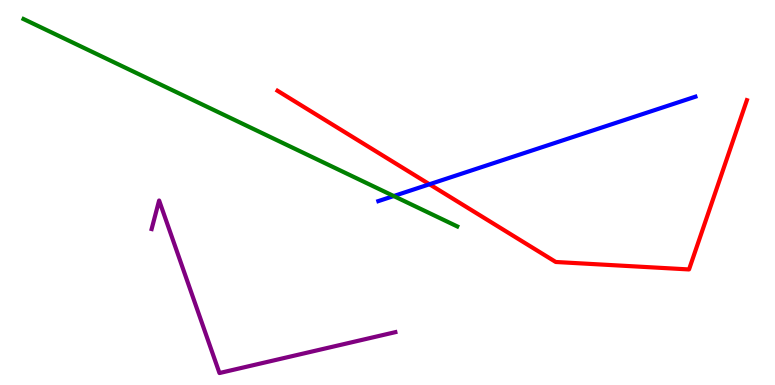[{'lines': ['blue', 'red'], 'intersections': [{'x': 5.54, 'y': 5.21}]}, {'lines': ['green', 'red'], 'intersections': []}, {'lines': ['purple', 'red'], 'intersections': []}, {'lines': ['blue', 'green'], 'intersections': [{'x': 5.08, 'y': 4.91}]}, {'lines': ['blue', 'purple'], 'intersections': []}, {'lines': ['green', 'purple'], 'intersections': []}]